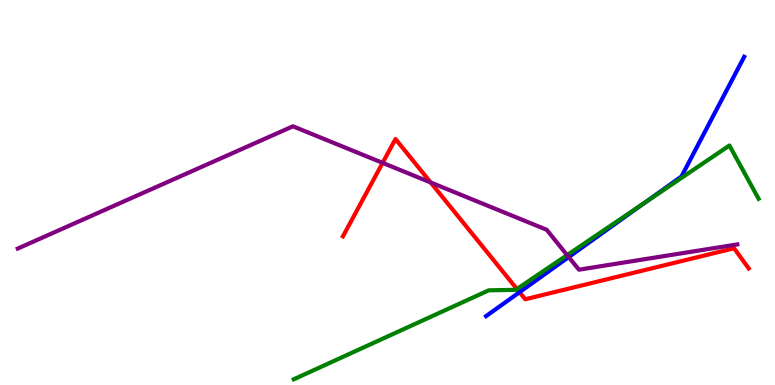[{'lines': ['blue', 'red'], 'intersections': [{'x': 6.7, 'y': 2.41}]}, {'lines': ['green', 'red'], 'intersections': [{'x': 6.67, 'y': 2.49}]}, {'lines': ['purple', 'red'], 'intersections': [{'x': 4.94, 'y': 5.77}, {'x': 5.56, 'y': 5.26}]}, {'lines': ['blue', 'green'], 'intersections': [{'x': 8.33, 'y': 4.75}]}, {'lines': ['blue', 'purple'], 'intersections': [{'x': 7.34, 'y': 3.32}]}, {'lines': ['green', 'purple'], 'intersections': [{'x': 7.32, 'y': 3.37}]}]